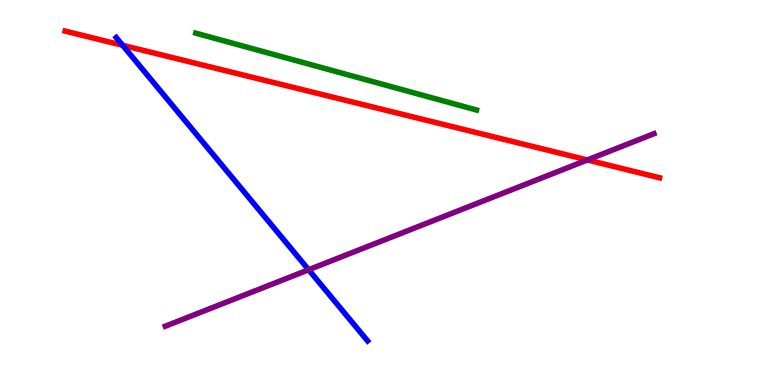[{'lines': ['blue', 'red'], 'intersections': [{'x': 1.58, 'y': 8.82}]}, {'lines': ['green', 'red'], 'intersections': []}, {'lines': ['purple', 'red'], 'intersections': [{'x': 7.58, 'y': 5.85}]}, {'lines': ['blue', 'green'], 'intersections': []}, {'lines': ['blue', 'purple'], 'intersections': [{'x': 3.98, 'y': 2.99}]}, {'lines': ['green', 'purple'], 'intersections': []}]